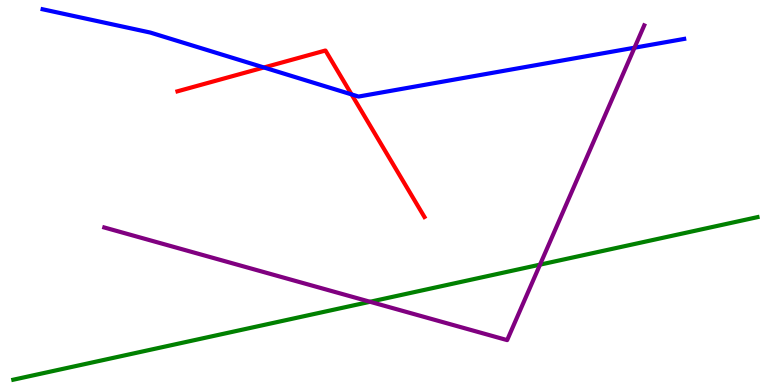[{'lines': ['blue', 'red'], 'intersections': [{'x': 3.41, 'y': 8.25}, {'x': 4.54, 'y': 7.55}]}, {'lines': ['green', 'red'], 'intersections': []}, {'lines': ['purple', 'red'], 'intersections': []}, {'lines': ['blue', 'green'], 'intersections': []}, {'lines': ['blue', 'purple'], 'intersections': [{'x': 8.19, 'y': 8.76}]}, {'lines': ['green', 'purple'], 'intersections': [{'x': 4.77, 'y': 2.16}, {'x': 6.97, 'y': 3.13}]}]